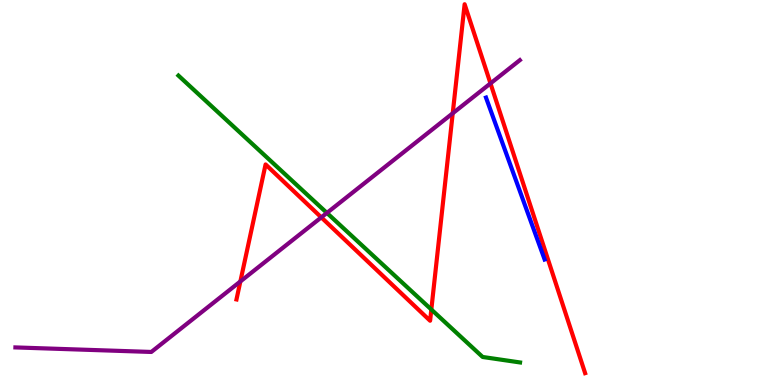[{'lines': ['blue', 'red'], 'intersections': []}, {'lines': ['green', 'red'], 'intersections': [{'x': 5.57, 'y': 1.96}]}, {'lines': ['purple', 'red'], 'intersections': [{'x': 3.1, 'y': 2.69}, {'x': 4.15, 'y': 4.35}, {'x': 5.84, 'y': 7.06}, {'x': 6.33, 'y': 7.83}]}, {'lines': ['blue', 'green'], 'intersections': []}, {'lines': ['blue', 'purple'], 'intersections': []}, {'lines': ['green', 'purple'], 'intersections': [{'x': 4.22, 'y': 4.47}]}]